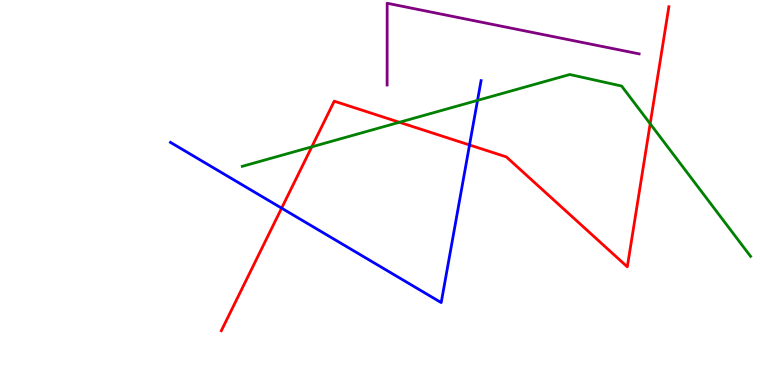[{'lines': ['blue', 'red'], 'intersections': [{'x': 3.63, 'y': 4.59}, {'x': 6.06, 'y': 6.23}]}, {'lines': ['green', 'red'], 'intersections': [{'x': 4.02, 'y': 6.19}, {'x': 5.15, 'y': 6.82}, {'x': 8.39, 'y': 6.79}]}, {'lines': ['purple', 'red'], 'intersections': []}, {'lines': ['blue', 'green'], 'intersections': [{'x': 6.16, 'y': 7.39}]}, {'lines': ['blue', 'purple'], 'intersections': []}, {'lines': ['green', 'purple'], 'intersections': []}]